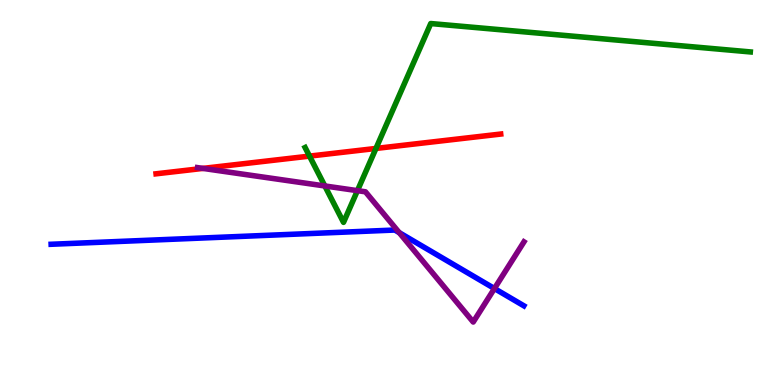[{'lines': ['blue', 'red'], 'intersections': []}, {'lines': ['green', 'red'], 'intersections': [{'x': 3.99, 'y': 5.95}, {'x': 4.85, 'y': 6.14}]}, {'lines': ['purple', 'red'], 'intersections': [{'x': 2.62, 'y': 5.63}]}, {'lines': ['blue', 'green'], 'intersections': []}, {'lines': ['blue', 'purple'], 'intersections': [{'x': 5.15, 'y': 3.96}, {'x': 6.38, 'y': 2.51}]}, {'lines': ['green', 'purple'], 'intersections': [{'x': 4.19, 'y': 5.17}, {'x': 4.61, 'y': 5.05}]}]